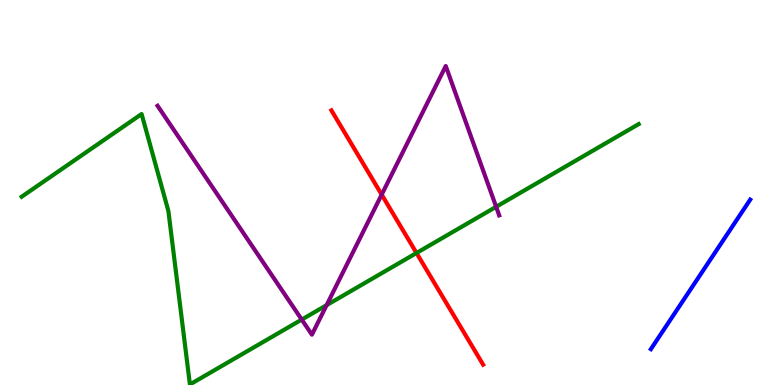[{'lines': ['blue', 'red'], 'intersections': []}, {'lines': ['green', 'red'], 'intersections': [{'x': 5.37, 'y': 3.43}]}, {'lines': ['purple', 'red'], 'intersections': [{'x': 4.92, 'y': 4.94}]}, {'lines': ['blue', 'green'], 'intersections': []}, {'lines': ['blue', 'purple'], 'intersections': []}, {'lines': ['green', 'purple'], 'intersections': [{'x': 3.89, 'y': 1.7}, {'x': 4.21, 'y': 2.07}, {'x': 6.4, 'y': 4.63}]}]